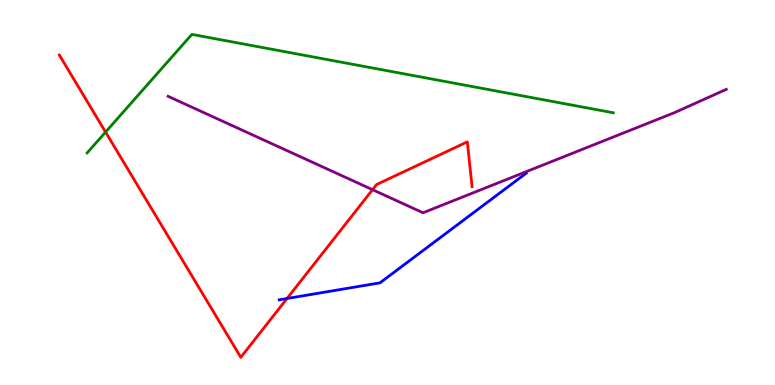[{'lines': ['blue', 'red'], 'intersections': [{'x': 3.7, 'y': 2.25}]}, {'lines': ['green', 'red'], 'intersections': [{'x': 1.36, 'y': 6.57}]}, {'lines': ['purple', 'red'], 'intersections': [{'x': 4.81, 'y': 5.07}]}, {'lines': ['blue', 'green'], 'intersections': []}, {'lines': ['blue', 'purple'], 'intersections': []}, {'lines': ['green', 'purple'], 'intersections': []}]